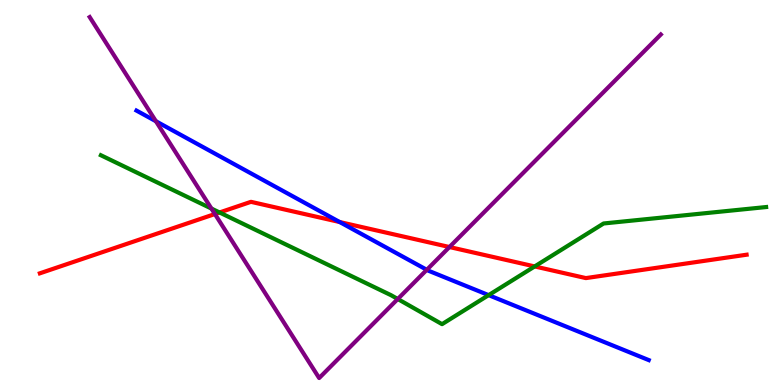[{'lines': ['blue', 'red'], 'intersections': [{'x': 4.38, 'y': 4.23}]}, {'lines': ['green', 'red'], 'intersections': [{'x': 2.83, 'y': 4.48}, {'x': 6.9, 'y': 3.08}]}, {'lines': ['purple', 'red'], 'intersections': [{'x': 2.77, 'y': 4.44}, {'x': 5.8, 'y': 3.58}]}, {'lines': ['blue', 'green'], 'intersections': [{'x': 6.3, 'y': 2.33}]}, {'lines': ['blue', 'purple'], 'intersections': [{'x': 2.01, 'y': 6.85}, {'x': 5.51, 'y': 2.99}]}, {'lines': ['green', 'purple'], 'intersections': [{'x': 2.73, 'y': 4.58}, {'x': 5.13, 'y': 2.23}]}]